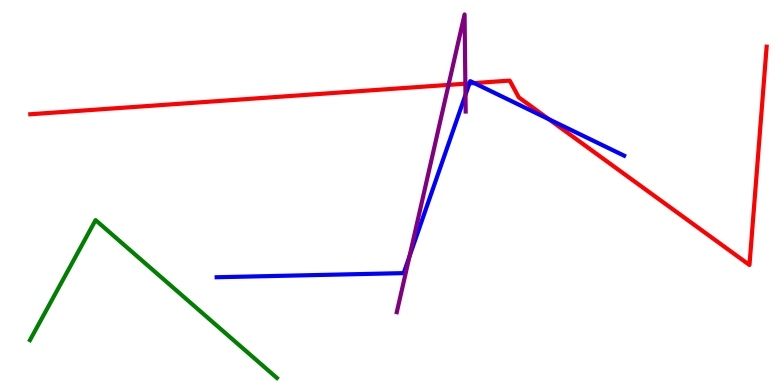[{'lines': ['blue', 'red'], 'intersections': [{'x': 6.06, 'y': 7.83}, {'x': 6.12, 'y': 7.84}, {'x': 7.08, 'y': 6.9}]}, {'lines': ['green', 'red'], 'intersections': []}, {'lines': ['purple', 'red'], 'intersections': [{'x': 5.79, 'y': 7.8}, {'x': 6.0, 'y': 7.83}]}, {'lines': ['blue', 'green'], 'intersections': []}, {'lines': ['blue', 'purple'], 'intersections': [{'x': 5.28, 'y': 3.34}, {'x': 6.01, 'y': 7.54}]}, {'lines': ['green', 'purple'], 'intersections': []}]